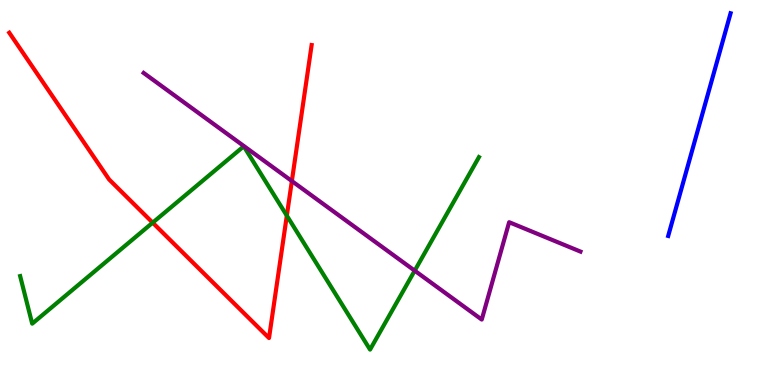[{'lines': ['blue', 'red'], 'intersections': []}, {'lines': ['green', 'red'], 'intersections': [{'x': 1.97, 'y': 4.22}, {'x': 3.7, 'y': 4.4}]}, {'lines': ['purple', 'red'], 'intersections': [{'x': 3.77, 'y': 5.3}]}, {'lines': ['blue', 'green'], 'intersections': []}, {'lines': ['blue', 'purple'], 'intersections': []}, {'lines': ['green', 'purple'], 'intersections': [{'x': 5.35, 'y': 2.97}]}]